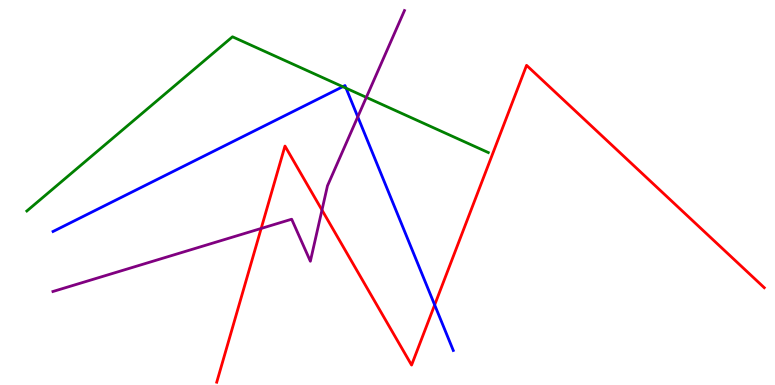[{'lines': ['blue', 'red'], 'intersections': [{'x': 5.61, 'y': 2.08}]}, {'lines': ['green', 'red'], 'intersections': []}, {'lines': ['purple', 'red'], 'intersections': [{'x': 3.37, 'y': 4.07}, {'x': 4.15, 'y': 4.54}]}, {'lines': ['blue', 'green'], 'intersections': [{'x': 4.42, 'y': 7.75}, {'x': 4.47, 'y': 7.71}]}, {'lines': ['blue', 'purple'], 'intersections': [{'x': 4.62, 'y': 6.97}]}, {'lines': ['green', 'purple'], 'intersections': [{'x': 4.73, 'y': 7.47}]}]